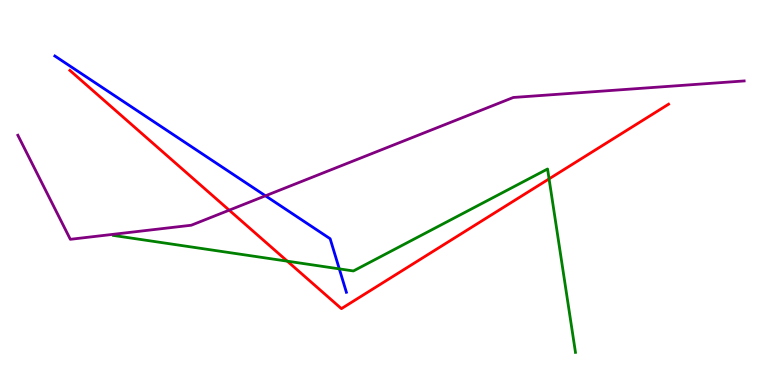[{'lines': ['blue', 'red'], 'intersections': []}, {'lines': ['green', 'red'], 'intersections': [{'x': 3.71, 'y': 3.22}, {'x': 7.08, 'y': 5.35}]}, {'lines': ['purple', 'red'], 'intersections': [{'x': 2.96, 'y': 4.54}]}, {'lines': ['blue', 'green'], 'intersections': [{'x': 4.38, 'y': 3.02}]}, {'lines': ['blue', 'purple'], 'intersections': [{'x': 3.43, 'y': 4.91}]}, {'lines': ['green', 'purple'], 'intersections': []}]